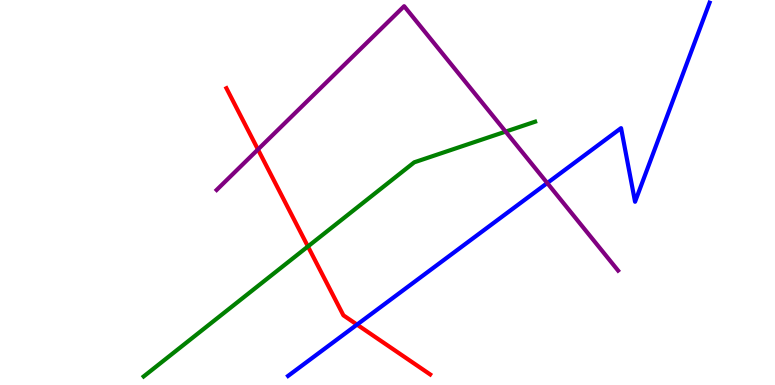[{'lines': ['blue', 'red'], 'intersections': [{'x': 4.61, 'y': 1.57}]}, {'lines': ['green', 'red'], 'intersections': [{'x': 3.97, 'y': 3.6}]}, {'lines': ['purple', 'red'], 'intersections': [{'x': 3.33, 'y': 6.12}]}, {'lines': ['blue', 'green'], 'intersections': []}, {'lines': ['blue', 'purple'], 'intersections': [{'x': 7.06, 'y': 5.25}]}, {'lines': ['green', 'purple'], 'intersections': [{'x': 6.52, 'y': 6.58}]}]